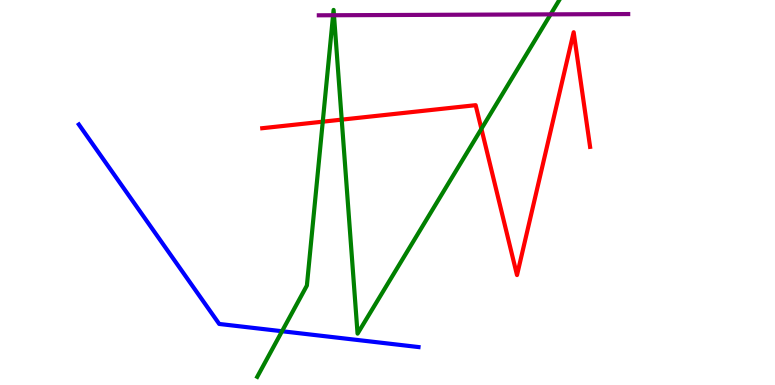[{'lines': ['blue', 'red'], 'intersections': []}, {'lines': ['green', 'red'], 'intersections': [{'x': 4.16, 'y': 6.84}, {'x': 4.41, 'y': 6.89}, {'x': 6.21, 'y': 6.65}]}, {'lines': ['purple', 'red'], 'intersections': []}, {'lines': ['blue', 'green'], 'intersections': [{'x': 3.64, 'y': 1.4}]}, {'lines': ['blue', 'purple'], 'intersections': []}, {'lines': ['green', 'purple'], 'intersections': [{'x': 4.3, 'y': 9.6}, {'x': 4.31, 'y': 9.6}, {'x': 7.1, 'y': 9.63}]}]